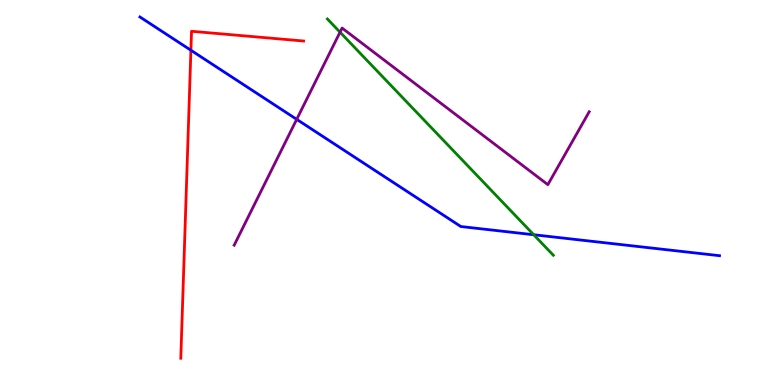[{'lines': ['blue', 'red'], 'intersections': [{'x': 2.46, 'y': 8.69}]}, {'lines': ['green', 'red'], 'intersections': []}, {'lines': ['purple', 'red'], 'intersections': []}, {'lines': ['blue', 'green'], 'intersections': [{'x': 6.89, 'y': 3.9}]}, {'lines': ['blue', 'purple'], 'intersections': [{'x': 3.83, 'y': 6.9}]}, {'lines': ['green', 'purple'], 'intersections': [{'x': 4.39, 'y': 9.16}]}]